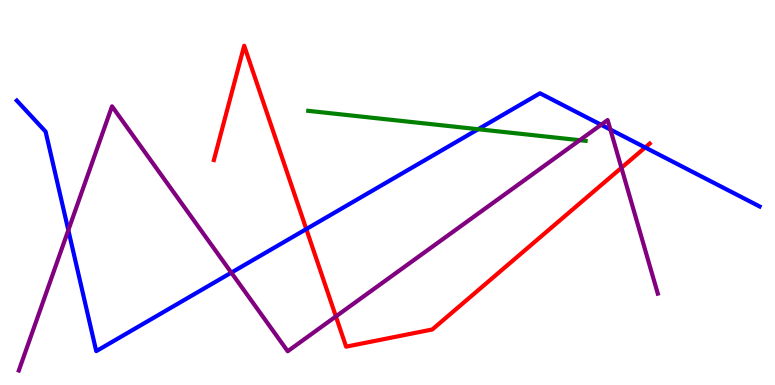[{'lines': ['blue', 'red'], 'intersections': [{'x': 3.95, 'y': 4.05}, {'x': 8.32, 'y': 6.17}]}, {'lines': ['green', 'red'], 'intersections': []}, {'lines': ['purple', 'red'], 'intersections': [{'x': 4.33, 'y': 1.78}, {'x': 8.02, 'y': 5.64}]}, {'lines': ['blue', 'green'], 'intersections': [{'x': 6.17, 'y': 6.64}]}, {'lines': ['blue', 'purple'], 'intersections': [{'x': 0.882, 'y': 4.02}, {'x': 2.98, 'y': 2.92}, {'x': 7.76, 'y': 6.76}, {'x': 7.88, 'y': 6.64}]}, {'lines': ['green', 'purple'], 'intersections': [{'x': 7.48, 'y': 6.36}]}]